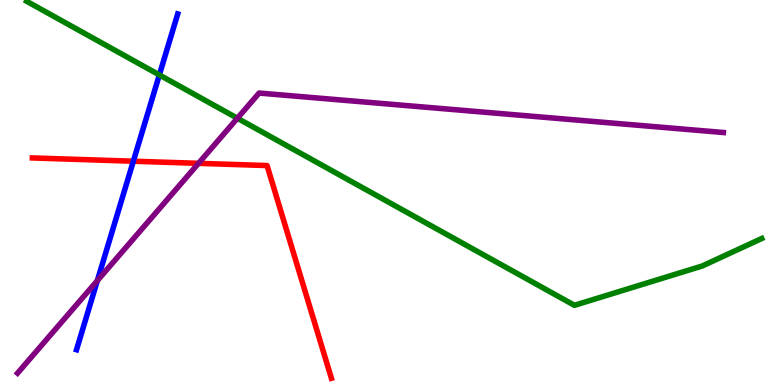[{'lines': ['blue', 'red'], 'intersections': [{'x': 1.72, 'y': 5.81}]}, {'lines': ['green', 'red'], 'intersections': []}, {'lines': ['purple', 'red'], 'intersections': [{'x': 2.56, 'y': 5.76}]}, {'lines': ['blue', 'green'], 'intersections': [{'x': 2.06, 'y': 8.05}]}, {'lines': ['blue', 'purple'], 'intersections': [{'x': 1.26, 'y': 2.71}]}, {'lines': ['green', 'purple'], 'intersections': [{'x': 3.06, 'y': 6.93}]}]